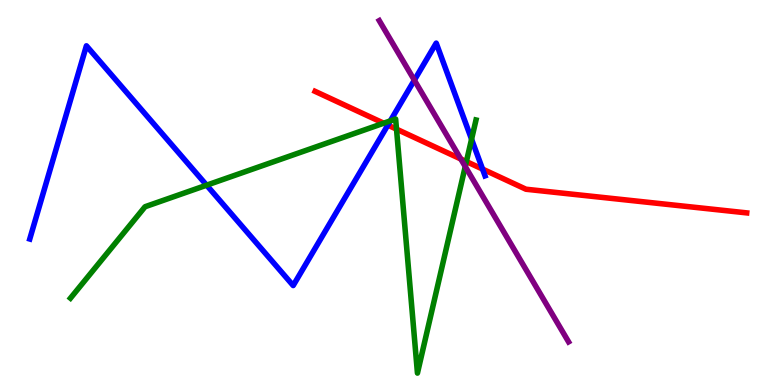[{'lines': ['blue', 'red'], 'intersections': [{'x': 5.0, 'y': 6.75}, {'x': 6.23, 'y': 5.61}]}, {'lines': ['green', 'red'], 'intersections': [{'x': 4.95, 'y': 6.8}, {'x': 5.12, 'y': 6.65}, {'x': 6.02, 'y': 5.8}]}, {'lines': ['purple', 'red'], 'intersections': [{'x': 5.95, 'y': 5.87}]}, {'lines': ['blue', 'green'], 'intersections': [{'x': 2.67, 'y': 5.19}, {'x': 5.04, 'y': 6.86}, {'x': 6.08, 'y': 6.38}]}, {'lines': ['blue', 'purple'], 'intersections': [{'x': 5.35, 'y': 7.92}]}, {'lines': ['green', 'purple'], 'intersections': [{'x': 6.0, 'y': 5.67}]}]